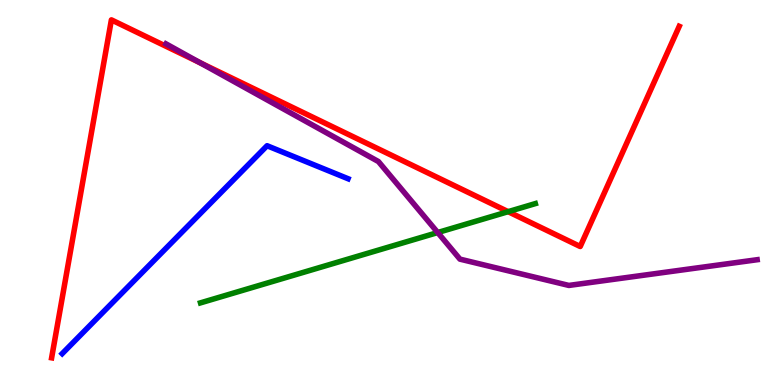[{'lines': ['blue', 'red'], 'intersections': []}, {'lines': ['green', 'red'], 'intersections': [{'x': 6.56, 'y': 4.5}]}, {'lines': ['purple', 'red'], 'intersections': [{'x': 2.58, 'y': 8.37}]}, {'lines': ['blue', 'green'], 'intersections': []}, {'lines': ['blue', 'purple'], 'intersections': []}, {'lines': ['green', 'purple'], 'intersections': [{'x': 5.65, 'y': 3.96}]}]